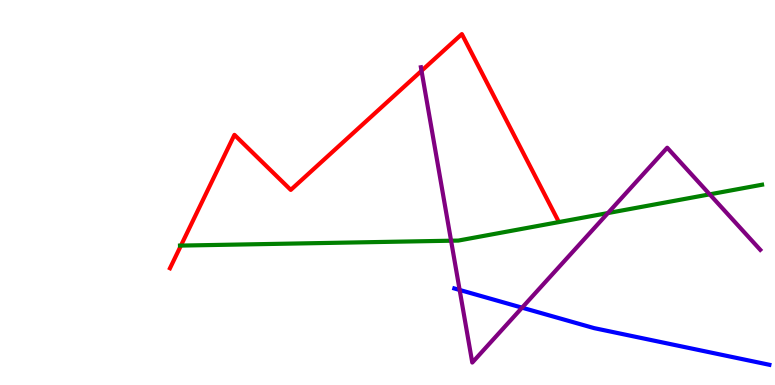[{'lines': ['blue', 'red'], 'intersections': []}, {'lines': ['green', 'red'], 'intersections': [{'x': 2.33, 'y': 3.62}]}, {'lines': ['purple', 'red'], 'intersections': [{'x': 5.44, 'y': 8.16}]}, {'lines': ['blue', 'green'], 'intersections': []}, {'lines': ['blue', 'purple'], 'intersections': [{'x': 5.93, 'y': 2.47}, {'x': 6.74, 'y': 2.01}]}, {'lines': ['green', 'purple'], 'intersections': [{'x': 5.82, 'y': 3.75}, {'x': 7.84, 'y': 4.47}, {'x': 9.16, 'y': 4.95}]}]